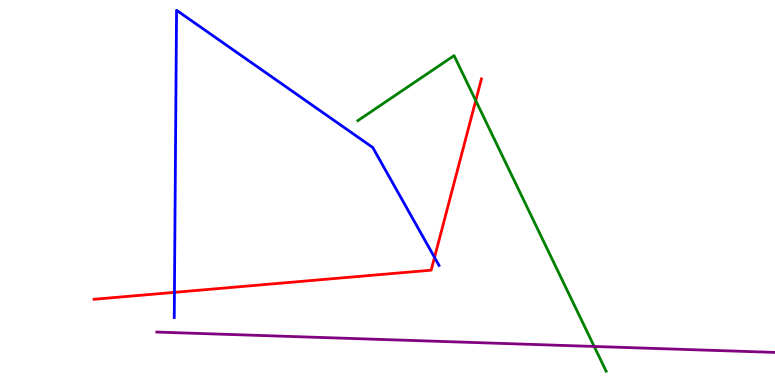[{'lines': ['blue', 'red'], 'intersections': [{'x': 2.25, 'y': 2.41}, {'x': 5.61, 'y': 3.31}]}, {'lines': ['green', 'red'], 'intersections': [{'x': 6.14, 'y': 7.39}]}, {'lines': ['purple', 'red'], 'intersections': []}, {'lines': ['blue', 'green'], 'intersections': []}, {'lines': ['blue', 'purple'], 'intersections': []}, {'lines': ['green', 'purple'], 'intersections': [{'x': 7.67, 'y': 1.0}]}]